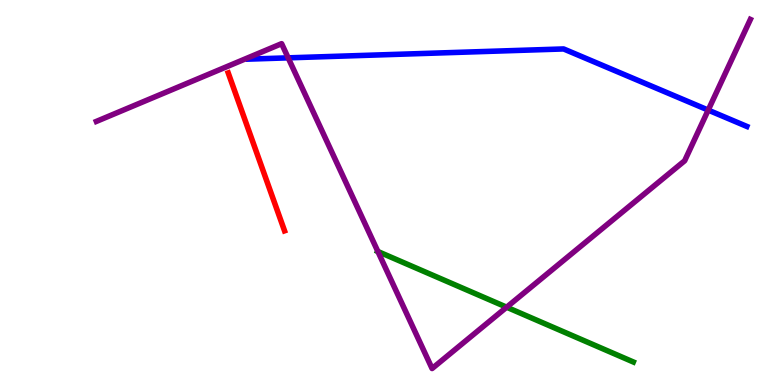[{'lines': ['blue', 'red'], 'intersections': []}, {'lines': ['green', 'red'], 'intersections': []}, {'lines': ['purple', 'red'], 'intersections': []}, {'lines': ['blue', 'green'], 'intersections': []}, {'lines': ['blue', 'purple'], 'intersections': [{'x': 3.72, 'y': 8.5}, {'x': 9.14, 'y': 7.14}]}, {'lines': ['green', 'purple'], 'intersections': [{'x': 4.88, 'y': 3.47}, {'x': 6.54, 'y': 2.02}]}]